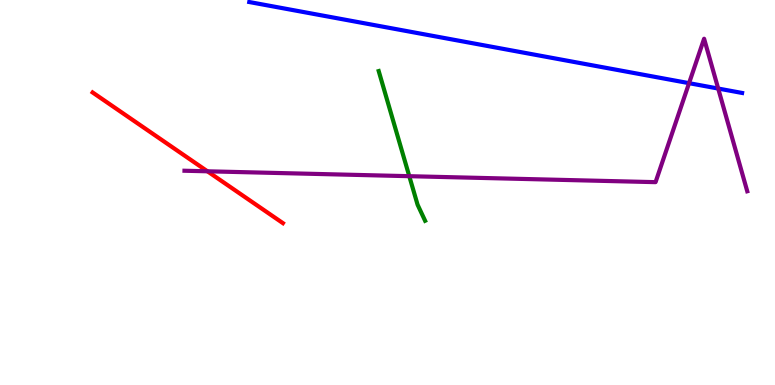[{'lines': ['blue', 'red'], 'intersections': []}, {'lines': ['green', 'red'], 'intersections': []}, {'lines': ['purple', 'red'], 'intersections': [{'x': 2.68, 'y': 5.55}]}, {'lines': ['blue', 'green'], 'intersections': []}, {'lines': ['blue', 'purple'], 'intersections': [{'x': 8.89, 'y': 7.84}, {'x': 9.27, 'y': 7.7}]}, {'lines': ['green', 'purple'], 'intersections': [{'x': 5.28, 'y': 5.42}]}]